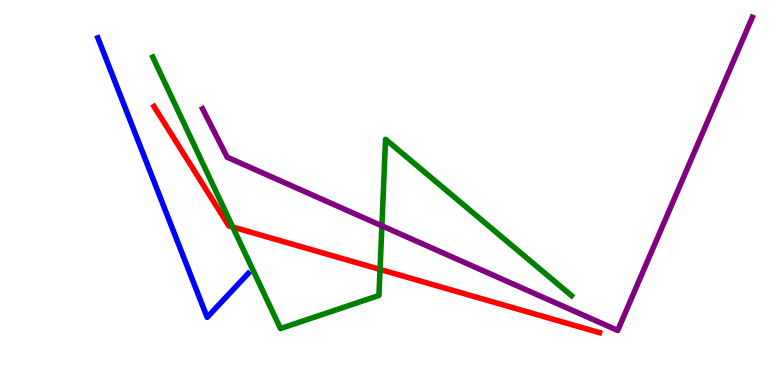[{'lines': ['blue', 'red'], 'intersections': []}, {'lines': ['green', 'red'], 'intersections': [{'x': 3.0, 'y': 4.1}, {'x': 4.9, 'y': 3.0}]}, {'lines': ['purple', 'red'], 'intersections': []}, {'lines': ['blue', 'green'], 'intersections': []}, {'lines': ['blue', 'purple'], 'intersections': []}, {'lines': ['green', 'purple'], 'intersections': [{'x': 4.93, 'y': 4.13}]}]